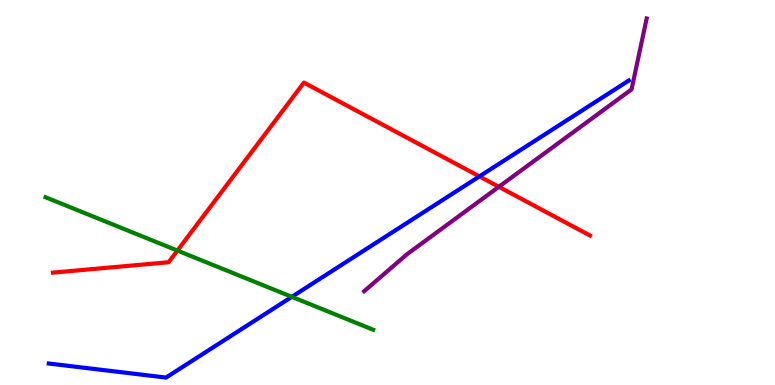[{'lines': ['blue', 'red'], 'intersections': [{'x': 6.19, 'y': 5.42}]}, {'lines': ['green', 'red'], 'intersections': [{'x': 2.29, 'y': 3.49}]}, {'lines': ['purple', 'red'], 'intersections': [{'x': 6.44, 'y': 5.15}]}, {'lines': ['blue', 'green'], 'intersections': [{'x': 3.77, 'y': 2.29}]}, {'lines': ['blue', 'purple'], 'intersections': []}, {'lines': ['green', 'purple'], 'intersections': []}]